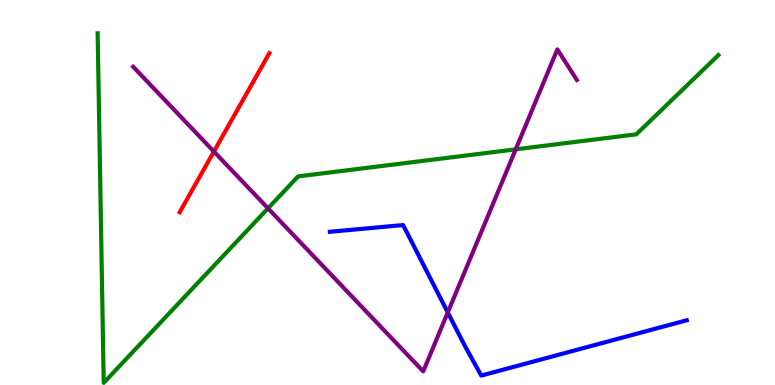[{'lines': ['blue', 'red'], 'intersections': []}, {'lines': ['green', 'red'], 'intersections': []}, {'lines': ['purple', 'red'], 'intersections': [{'x': 2.76, 'y': 6.06}]}, {'lines': ['blue', 'green'], 'intersections': []}, {'lines': ['blue', 'purple'], 'intersections': [{'x': 5.78, 'y': 1.88}]}, {'lines': ['green', 'purple'], 'intersections': [{'x': 3.46, 'y': 4.59}, {'x': 6.65, 'y': 6.12}]}]